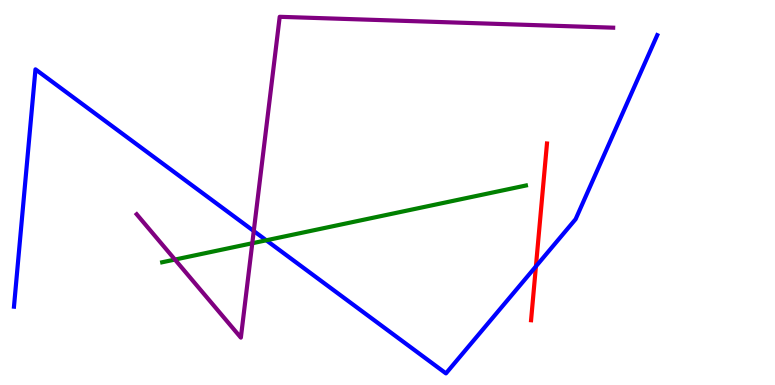[{'lines': ['blue', 'red'], 'intersections': [{'x': 6.92, 'y': 3.08}]}, {'lines': ['green', 'red'], 'intersections': []}, {'lines': ['purple', 'red'], 'intersections': []}, {'lines': ['blue', 'green'], 'intersections': [{'x': 3.44, 'y': 3.76}]}, {'lines': ['blue', 'purple'], 'intersections': [{'x': 3.27, 'y': 4.0}]}, {'lines': ['green', 'purple'], 'intersections': [{'x': 2.26, 'y': 3.26}, {'x': 3.26, 'y': 3.68}]}]